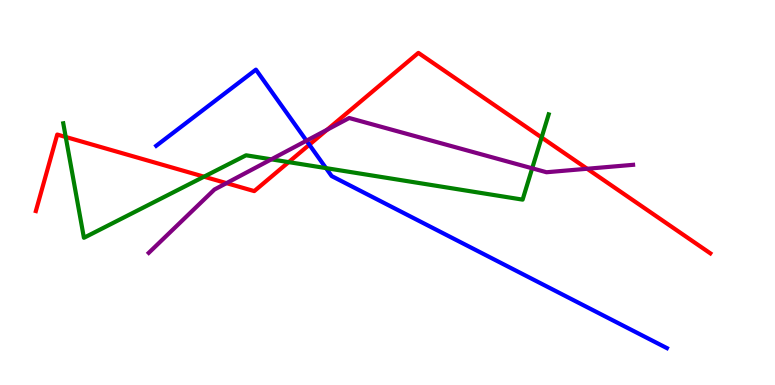[{'lines': ['blue', 'red'], 'intersections': [{'x': 3.99, 'y': 6.24}]}, {'lines': ['green', 'red'], 'intersections': [{'x': 0.848, 'y': 6.44}, {'x': 2.63, 'y': 5.41}, {'x': 3.72, 'y': 5.79}, {'x': 6.99, 'y': 6.43}]}, {'lines': ['purple', 'red'], 'intersections': [{'x': 2.92, 'y': 5.24}, {'x': 4.22, 'y': 6.63}, {'x': 7.58, 'y': 5.62}]}, {'lines': ['blue', 'green'], 'intersections': [{'x': 4.21, 'y': 5.63}]}, {'lines': ['blue', 'purple'], 'intersections': [{'x': 3.95, 'y': 6.35}]}, {'lines': ['green', 'purple'], 'intersections': [{'x': 3.5, 'y': 5.86}, {'x': 6.87, 'y': 5.63}]}]